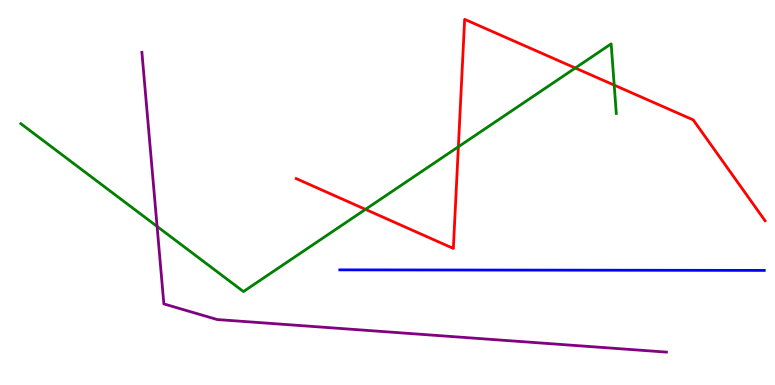[{'lines': ['blue', 'red'], 'intersections': []}, {'lines': ['green', 'red'], 'intersections': [{'x': 4.72, 'y': 4.56}, {'x': 5.91, 'y': 6.19}, {'x': 7.42, 'y': 8.23}, {'x': 7.93, 'y': 7.79}]}, {'lines': ['purple', 'red'], 'intersections': []}, {'lines': ['blue', 'green'], 'intersections': []}, {'lines': ['blue', 'purple'], 'intersections': []}, {'lines': ['green', 'purple'], 'intersections': [{'x': 2.03, 'y': 4.12}]}]